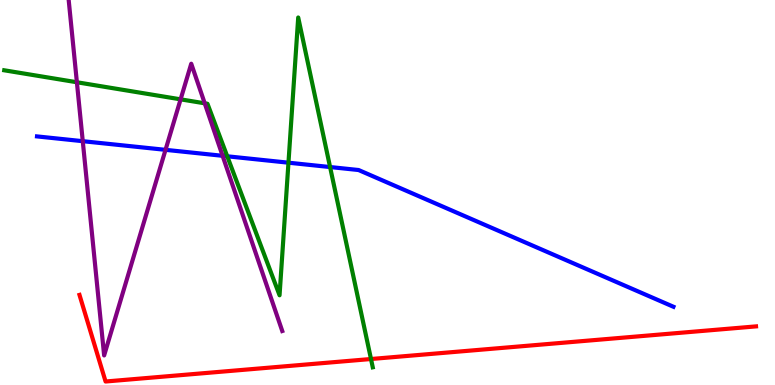[{'lines': ['blue', 'red'], 'intersections': []}, {'lines': ['green', 'red'], 'intersections': [{'x': 4.79, 'y': 0.675}]}, {'lines': ['purple', 'red'], 'intersections': []}, {'lines': ['blue', 'green'], 'intersections': [{'x': 2.93, 'y': 5.94}, {'x': 3.72, 'y': 5.77}, {'x': 4.26, 'y': 5.66}]}, {'lines': ['blue', 'purple'], 'intersections': [{'x': 1.07, 'y': 6.33}, {'x': 2.14, 'y': 6.11}, {'x': 2.87, 'y': 5.95}]}, {'lines': ['green', 'purple'], 'intersections': [{'x': 0.992, 'y': 7.86}, {'x': 2.33, 'y': 7.42}, {'x': 2.64, 'y': 7.32}]}]